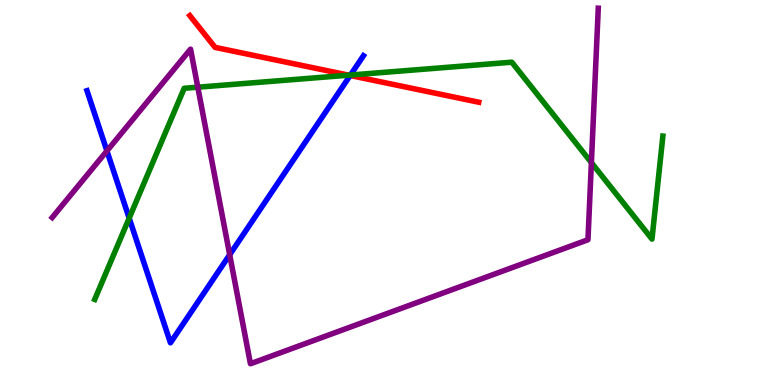[{'lines': ['blue', 'red'], 'intersections': [{'x': 4.52, 'y': 8.04}]}, {'lines': ['green', 'red'], 'intersections': [{'x': 4.5, 'y': 8.05}]}, {'lines': ['purple', 'red'], 'intersections': []}, {'lines': ['blue', 'green'], 'intersections': [{'x': 1.67, 'y': 4.33}, {'x': 4.52, 'y': 8.05}]}, {'lines': ['blue', 'purple'], 'intersections': [{'x': 1.38, 'y': 6.08}, {'x': 2.96, 'y': 3.38}]}, {'lines': ['green', 'purple'], 'intersections': [{'x': 2.55, 'y': 7.74}, {'x': 7.63, 'y': 5.78}]}]